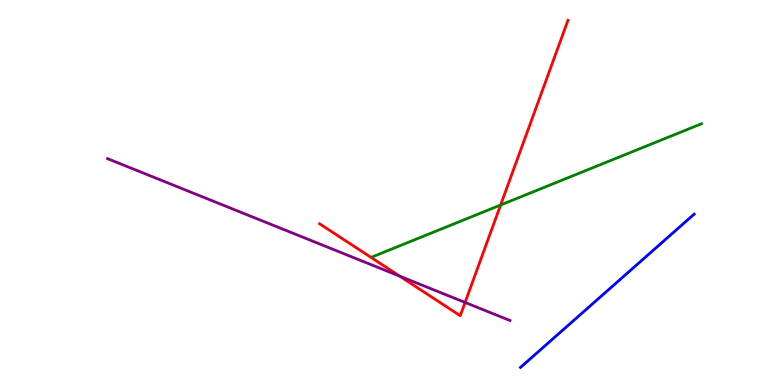[{'lines': ['blue', 'red'], 'intersections': []}, {'lines': ['green', 'red'], 'intersections': [{'x': 6.46, 'y': 4.68}]}, {'lines': ['purple', 'red'], 'intersections': [{'x': 5.16, 'y': 2.83}, {'x': 6.0, 'y': 2.14}]}, {'lines': ['blue', 'green'], 'intersections': []}, {'lines': ['blue', 'purple'], 'intersections': []}, {'lines': ['green', 'purple'], 'intersections': []}]